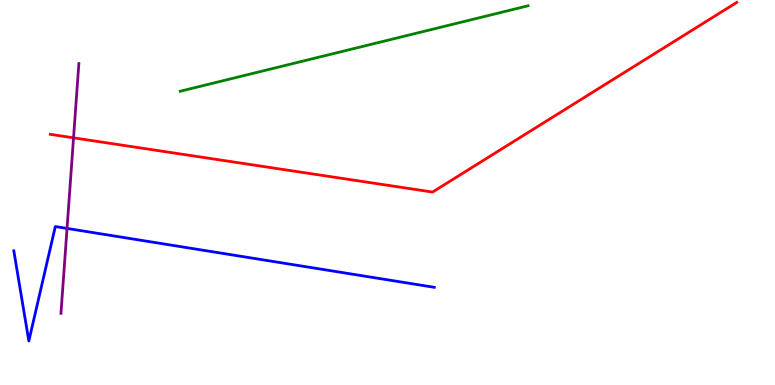[{'lines': ['blue', 'red'], 'intersections': []}, {'lines': ['green', 'red'], 'intersections': []}, {'lines': ['purple', 'red'], 'intersections': [{'x': 0.949, 'y': 6.42}]}, {'lines': ['blue', 'green'], 'intersections': []}, {'lines': ['blue', 'purple'], 'intersections': [{'x': 0.865, 'y': 4.07}]}, {'lines': ['green', 'purple'], 'intersections': []}]